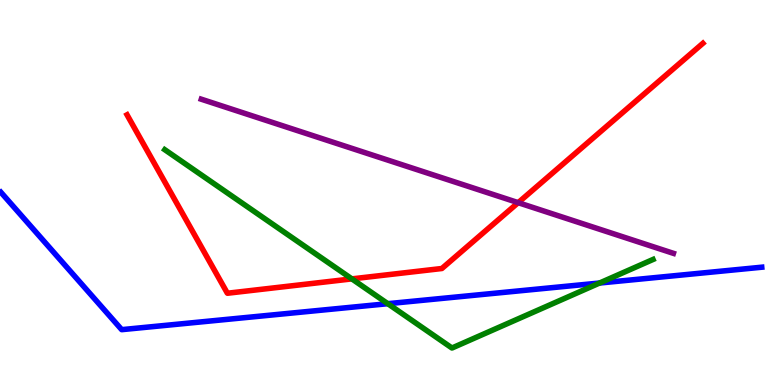[{'lines': ['blue', 'red'], 'intersections': []}, {'lines': ['green', 'red'], 'intersections': [{'x': 4.54, 'y': 2.76}]}, {'lines': ['purple', 'red'], 'intersections': [{'x': 6.69, 'y': 4.74}]}, {'lines': ['blue', 'green'], 'intersections': [{'x': 5.0, 'y': 2.11}, {'x': 7.74, 'y': 2.65}]}, {'lines': ['blue', 'purple'], 'intersections': []}, {'lines': ['green', 'purple'], 'intersections': []}]